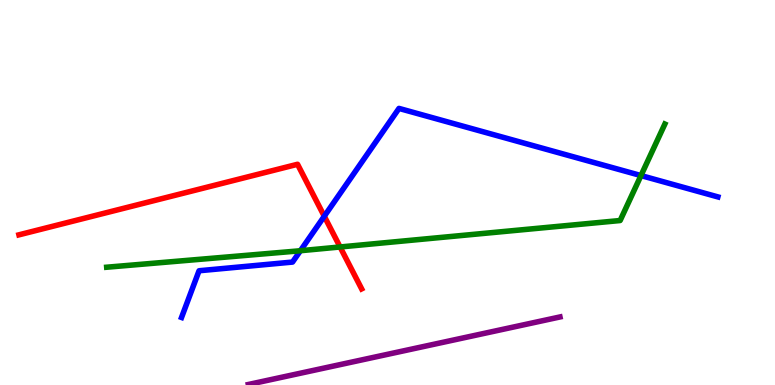[{'lines': ['blue', 'red'], 'intersections': [{'x': 4.18, 'y': 4.38}]}, {'lines': ['green', 'red'], 'intersections': [{'x': 4.39, 'y': 3.59}]}, {'lines': ['purple', 'red'], 'intersections': []}, {'lines': ['blue', 'green'], 'intersections': [{'x': 3.88, 'y': 3.49}, {'x': 8.27, 'y': 5.44}]}, {'lines': ['blue', 'purple'], 'intersections': []}, {'lines': ['green', 'purple'], 'intersections': []}]